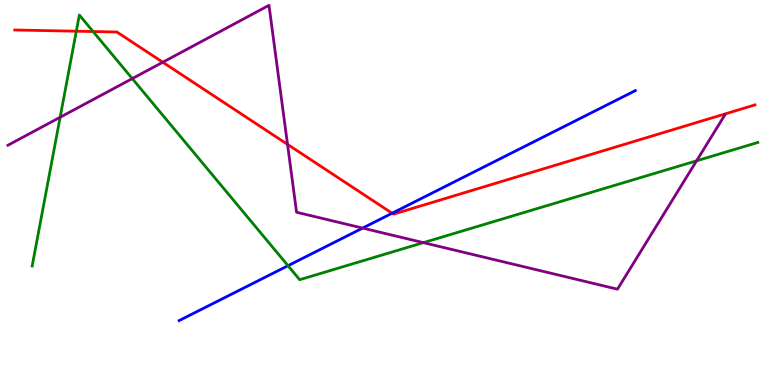[{'lines': ['blue', 'red'], 'intersections': [{'x': 5.06, 'y': 4.46}]}, {'lines': ['green', 'red'], 'intersections': [{'x': 0.985, 'y': 9.19}, {'x': 1.2, 'y': 9.18}]}, {'lines': ['purple', 'red'], 'intersections': [{'x': 2.1, 'y': 8.38}, {'x': 3.71, 'y': 6.25}]}, {'lines': ['blue', 'green'], 'intersections': [{'x': 3.72, 'y': 3.1}]}, {'lines': ['blue', 'purple'], 'intersections': [{'x': 4.68, 'y': 4.08}]}, {'lines': ['green', 'purple'], 'intersections': [{'x': 0.776, 'y': 6.95}, {'x': 1.71, 'y': 7.96}, {'x': 5.46, 'y': 3.7}, {'x': 8.99, 'y': 5.82}]}]